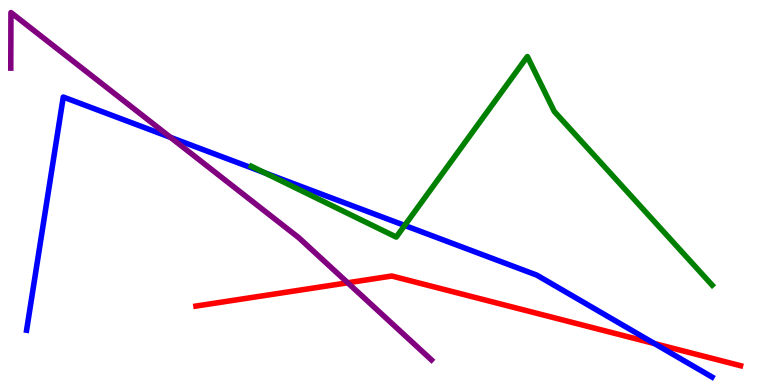[{'lines': ['blue', 'red'], 'intersections': [{'x': 8.44, 'y': 1.08}]}, {'lines': ['green', 'red'], 'intersections': []}, {'lines': ['purple', 'red'], 'intersections': [{'x': 4.49, 'y': 2.65}]}, {'lines': ['blue', 'green'], 'intersections': [{'x': 3.42, 'y': 5.51}, {'x': 5.22, 'y': 4.14}]}, {'lines': ['blue', 'purple'], 'intersections': [{'x': 2.2, 'y': 6.43}]}, {'lines': ['green', 'purple'], 'intersections': []}]